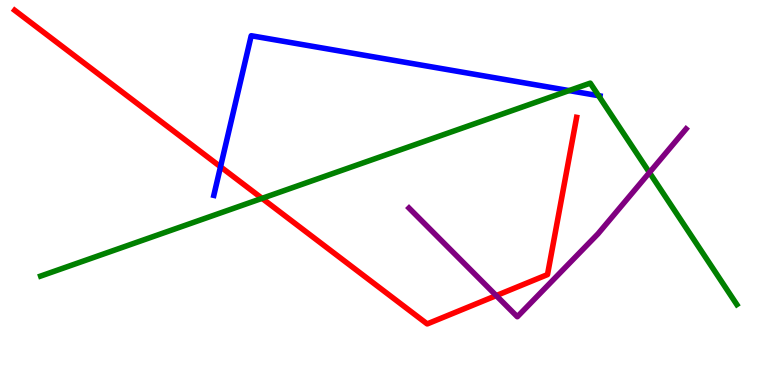[{'lines': ['blue', 'red'], 'intersections': [{'x': 2.85, 'y': 5.67}]}, {'lines': ['green', 'red'], 'intersections': [{'x': 3.38, 'y': 4.85}]}, {'lines': ['purple', 'red'], 'intersections': [{'x': 6.4, 'y': 2.32}]}, {'lines': ['blue', 'green'], 'intersections': [{'x': 7.34, 'y': 7.65}, {'x': 7.72, 'y': 7.51}]}, {'lines': ['blue', 'purple'], 'intersections': []}, {'lines': ['green', 'purple'], 'intersections': [{'x': 8.38, 'y': 5.52}]}]